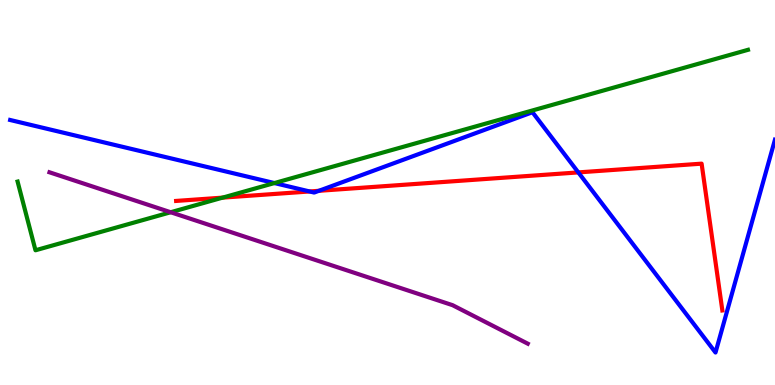[{'lines': ['blue', 'red'], 'intersections': [{'x': 3.99, 'y': 5.03}, {'x': 4.11, 'y': 5.04}, {'x': 7.46, 'y': 5.52}]}, {'lines': ['green', 'red'], 'intersections': [{'x': 2.87, 'y': 4.87}]}, {'lines': ['purple', 'red'], 'intersections': []}, {'lines': ['blue', 'green'], 'intersections': [{'x': 3.54, 'y': 5.25}]}, {'lines': ['blue', 'purple'], 'intersections': []}, {'lines': ['green', 'purple'], 'intersections': [{'x': 2.2, 'y': 4.49}]}]